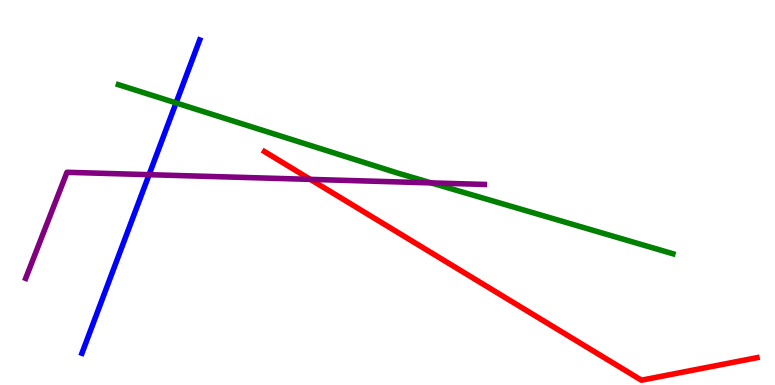[{'lines': ['blue', 'red'], 'intersections': []}, {'lines': ['green', 'red'], 'intersections': []}, {'lines': ['purple', 'red'], 'intersections': [{'x': 4.0, 'y': 5.34}]}, {'lines': ['blue', 'green'], 'intersections': [{'x': 2.27, 'y': 7.33}]}, {'lines': ['blue', 'purple'], 'intersections': [{'x': 1.92, 'y': 5.46}]}, {'lines': ['green', 'purple'], 'intersections': [{'x': 5.56, 'y': 5.25}]}]